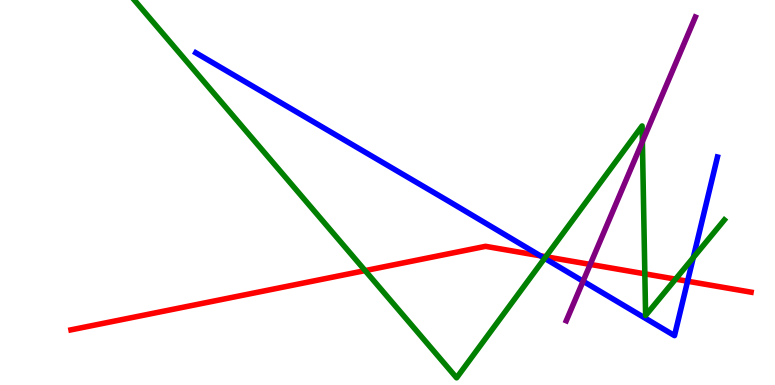[{'lines': ['blue', 'red'], 'intersections': [{'x': 6.97, 'y': 3.36}, {'x': 8.87, 'y': 2.7}]}, {'lines': ['green', 'red'], 'intersections': [{'x': 4.71, 'y': 2.97}, {'x': 7.04, 'y': 3.33}, {'x': 8.32, 'y': 2.89}, {'x': 8.72, 'y': 2.75}]}, {'lines': ['purple', 'red'], 'intersections': [{'x': 7.62, 'y': 3.13}]}, {'lines': ['blue', 'green'], 'intersections': [{'x': 7.03, 'y': 3.29}, {'x': 8.95, 'y': 3.31}]}, {'lines': ['blue', 'purple'], 'intersections': [{'x': 7.52, 'y': 2.7}]}, {'lines': ['green', 'purple'], 'intersections': [{'x': 8.29, 'y': 6.32}]}]